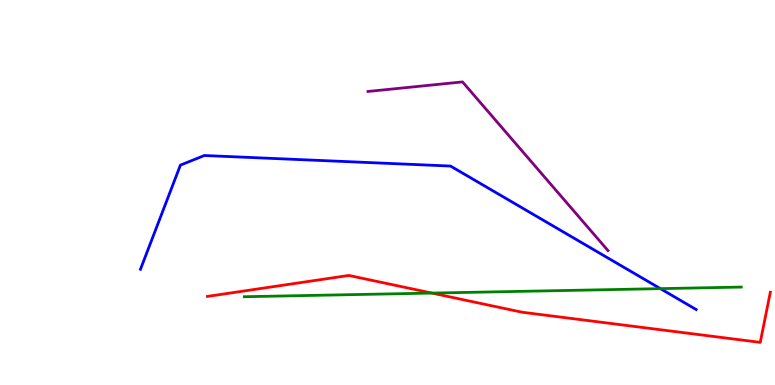[{'lines': ['blue', 'red'], 'intersections': []}, {'lines': ['green', 'red'], 'intersections': [{'x': 5.57, 'y': 2.39}]}, {'lines': ['purple', 'red'], 'intersections': []}, {'lines': ['blue', 'green'], 'intersections': [{'x': 8.52, 'y': 2.5}]}, {'lines': ['blue', 'purple'], 'intersections': []}, {'lines': ['green', 'purple'], 'intersections': []}]